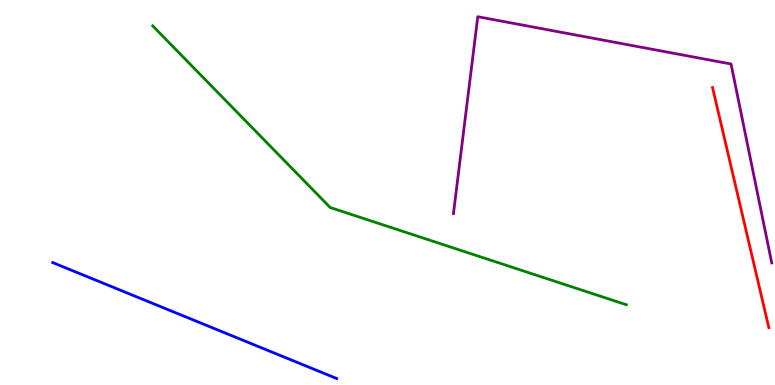[{'lines': ['blue', 'red'], 'intersections': []}, {'lines': ['green', 'red'], 'intersections': []}, {'lines': ['purple', 'red'], 'intersections': []}, {'lines': ['blue', 'green'], 'intersections': []}, {'lines': ['blue', 'purple'], 'intersections': []}, {'lines': ['green', 'purple'], 'intersections': []}]